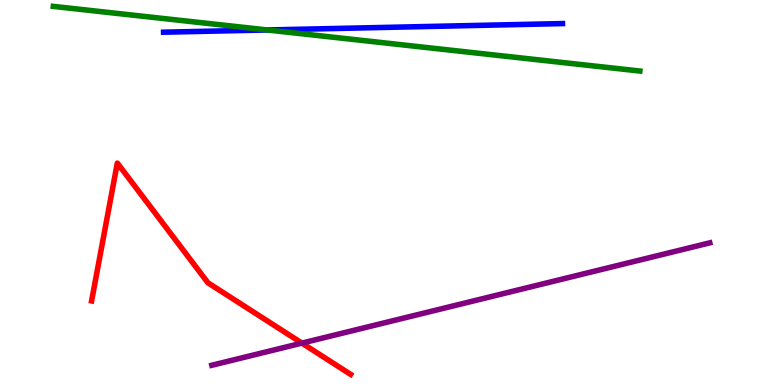[{'lines': ['blue', 'red'], 'intersections': []}, {'lines': ['green', 'red'], 'intersections': []}, {'lines': ['purple', 'red'], 'intersections': [{'x': 3.9, 'y': 1.09}]}, {'lines': ['blue', 'green'], 'intersections': [{'x': 3.45, 'y': 9.22}]}, {'lines': ['blue', 'purple'], 'intersections': []}, {'lines': ['green', 'purple'], 'intersections': []}]